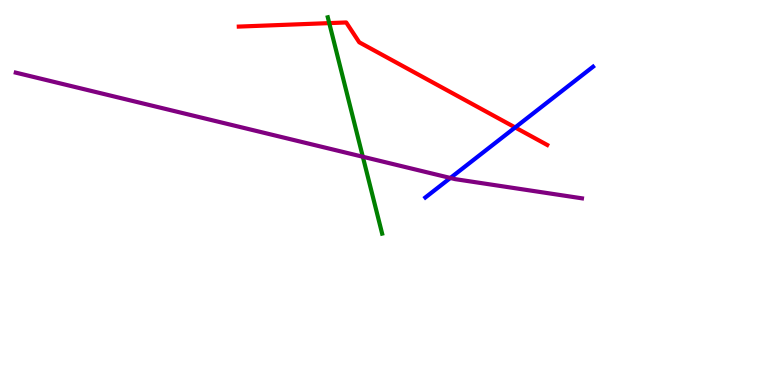[{'lines': ['blue', 'red'], 'intersections': [{'x': 6.65, 'y': 6.69}]}, {'lines': ['green', 'red'], 'intersections': [{'x': 4.25, 'y': 9.4}]}, {'lines': ['purple', 'red'], 'intersections': []}, {'lines': ['blue', 'green'], 'intersections': []}, {'lines': ['blue', 'purple'], 'intersections': [{'x': 5.81, 'y': 5.38}]}, {'lines': ['green', 'purple'], 'intersections': [{'x': 4.68, 'y': 5.93}]}]